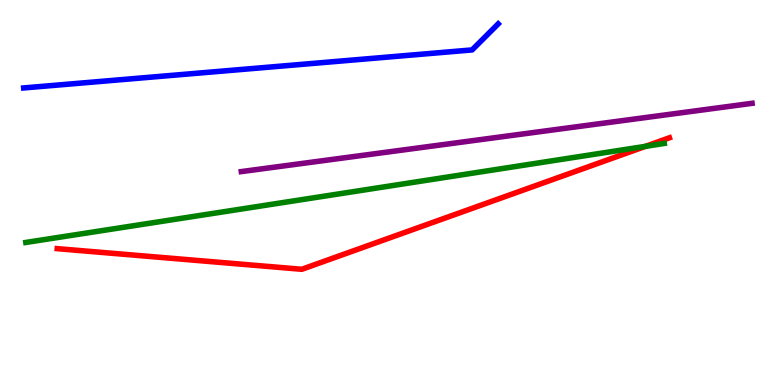[{'lines': ['blue', 'red'], 'intersections': []}, {'lines': ['green', 'red'], 'intersections': [{'x': 8.33, 'y': 6.2}]}, {'lines': ['purple', 'red'], 'intersections': []}, {'lines': ['blue', 'green'], 'intersections': []}, {'lines': ['blue', 'purple'], 'intersections': []}, {'lines': ['green', 'purple'], 'intersections': []}]